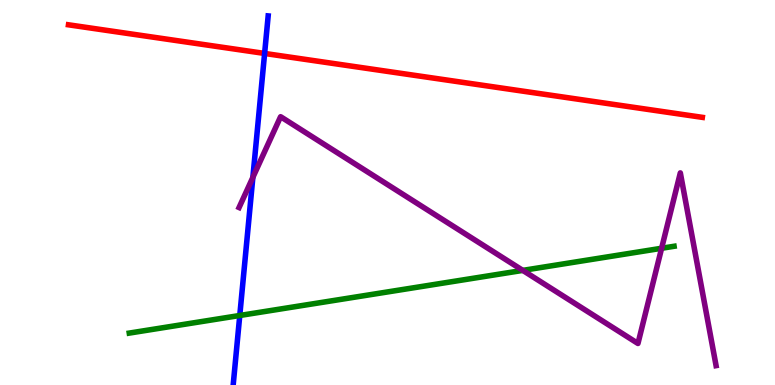[{'lines': ['blue', 'red'], 'intersections': [{'x': 3.41, 'y': 8.61}]}, {'lines': ['green', 'red'], 'intersections': []}, {'lines': ['purple', 'red'], 'intersections': []}, {'lines': ['blue', 'green'], 'intersections': [{'x': 3.09, 'y': 1.81}]}, {'lines': ['blue', 'purple'], 'intersections': [{'x': 3.26, 'y': 5.39}]}, {'lines': ['green', 'purple'], 'intersections': [{'x': 6.75, 'y': 2.98}, {'x': 8.54, 'y': 3.55}]}]